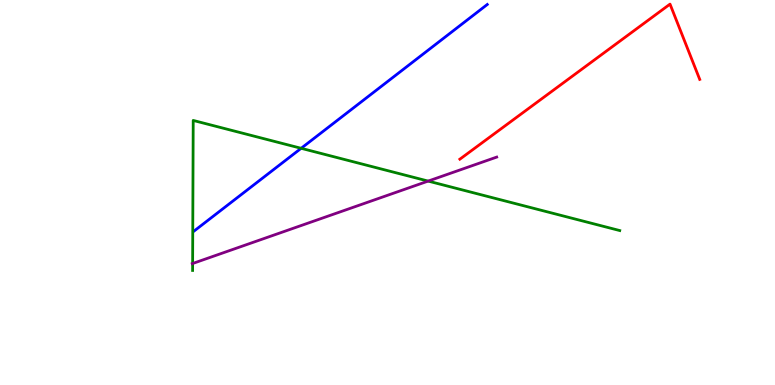[{'lines': ['blue', 'red'], 'intersections': []}, {'lines': ['green', 'red'], 'intersections': []}, {'lines': ['purple', 'red'], 'intersections': []}, {'lines': ['blue', 'green'], 'intersections': [{'x': 3.89, 'y': 6.15}]}, {'lines': ['blue', 'purple'], 'intersections': []}, {'lines': ['green', 'purple'], 'intersections': [{'x': 2.49, 'y': 3.16}, {'x': 5.52, 'y': 5.3}]}]